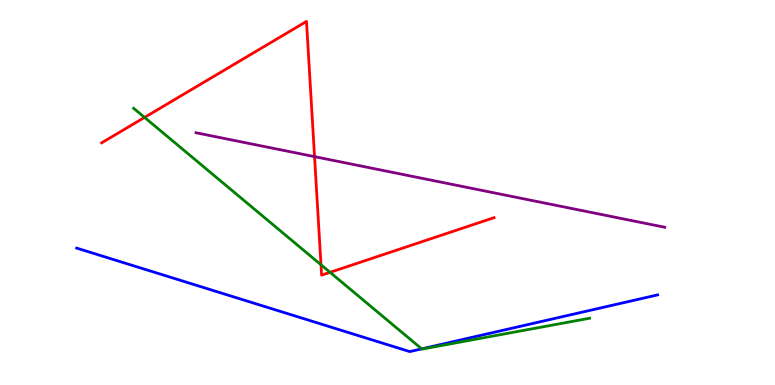[{'lines': ['blue', 'red'], 'intersections': []}, {'lines': ['green', 'red'], 'intersections': [{'x': 1.87, 'y': 6.95}, {'x': 4.14, 'y': 3.12}, {'x': 4.26, 'y': 2.93}]}, {'lines': ['purple', 'red'], 'intersections': [{'x': 4.06, 'y': 5.93}]}, {'lines': ['blue', 'green'], 'intersections': [{'x': 5.44, 'y': 0.938}]}, {'lines': ['blue', 'purple'], 'intersections': []}, {'lines': ['green', 'purple'], 'intersections': []}]